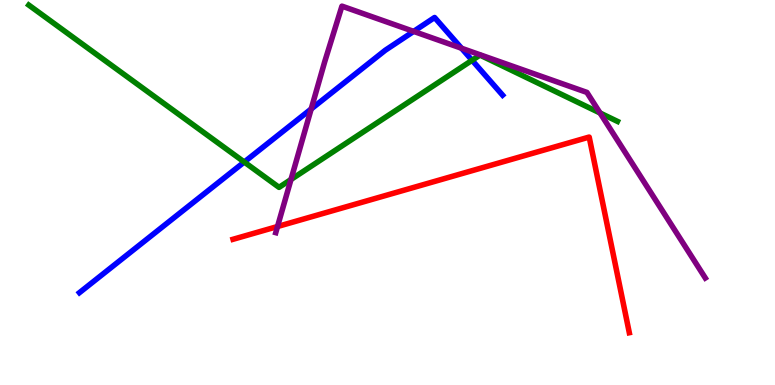[{'lines': ['blue', 'red'], 'intersections': []}, {'lines': ['green', 'red'], 'intersections': []}, {'lines': ['purple', 'red'], 'intersections': [{'x': 3.58, 'y': 4.12}]}, {'lines': ['blue', 'green'], 'intersections': [{'x': 3.15, 'y': 5.79}, {'x': 6.09, 'y': 8.43}]}, {'lines': ['blue', 'purple'], 'intersections': [{'x': 4.02, 'y': 7.17}, {'x': 5.34, 'y': 9.18}, {'x': 5.96, 'y': 8.75}]}, {'lines': ['green', 'purple'], 'intersections': [{'x': 3.75, 'y': 5.34}, {'x': 7.74, 'y': 7.07}]}]